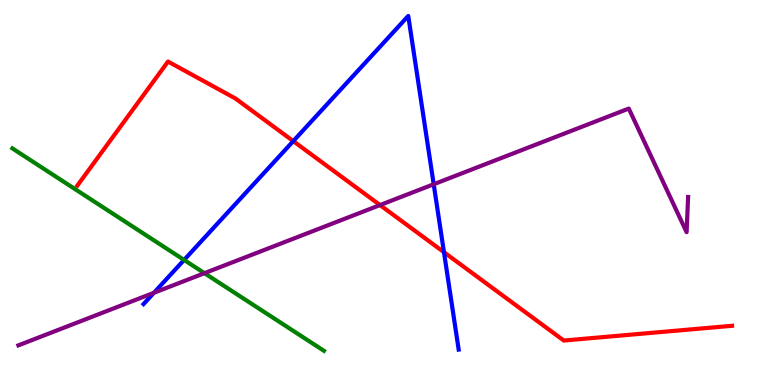[{'lines': ['blue', 'red'], 'intersections': [{'x': 3.78, 'y': 6.33}, {'x': 5.73, 'y': 3.45}]}, {'lines': ['green', 'red'], 'intersections': []}, {'lines': ['purple', 'red'], 'intersections': [{'x': 4.9, 'y': 4.67}]}, {'lines': ['blue', 'green'], 'intersections': [{'x': 2.38, 'y': 3.25}]}, {'lines': ['blue', 'purple'], 'intersections': [{'x': 1.99, 'y': 2.4}, {'x': 5.6, 'y': 5.21}]}, {'lines': ['green', 'purple'], 'intersections': [{'x': 2.64, 'y': 2.9}]}]